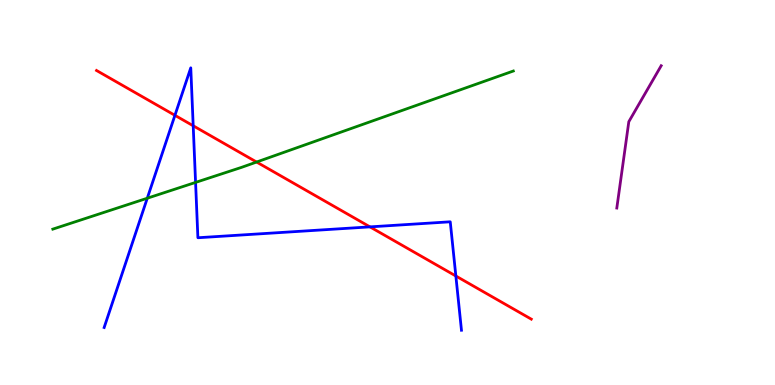[{'lines': ['blue', 'red'], 'intersections': [{'x': 2.26, 'y': 7.0}, {'x': 2.49, 'y': 6.73}, {'x': 4.77, 'y': 4.11}, {'x': 5.88, 'y': 2.83}]}, {'lines': ['green', 'red'], 'intersections': [{'x': 3.31, 'y': 5.79}]}, {'lines': ['purple', 'red'], 'intersections': []}, {'lines': ['blue', 'green'], 'intersections': [{'x': 1.9, 'y': 4.85}, {'x': 2.52, 'y': 5.26}]}, {'lines': ['blue', 'purple'], 'intersections': []}, {'lines': ['green', 'purple'], 'intersections': []}]